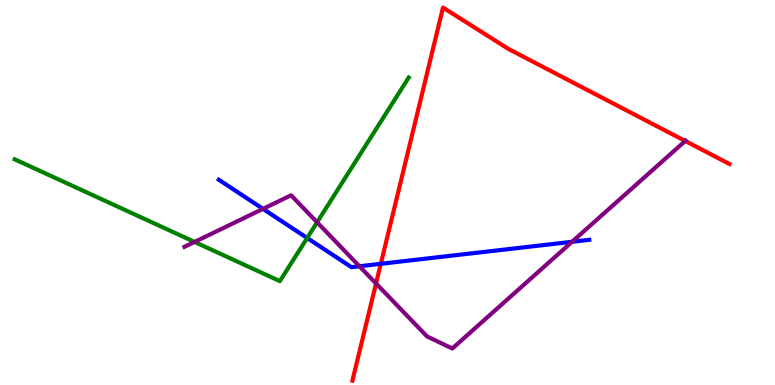[{'lines': ['blue', 'red'], 'intersections': [{'x': 4.91, 'y': 3.15}]}, {'lines': ['green', 'red'], 'intersections': []}, {'lines': ['purple', 'red'], 'intersections': [{'x': 4.85, 'y': 2.64}, {'x': 8.84, 'y': 6.34}]}, {'lines': ['blue', 'green'], 'intersections': [{'x': 3.96, 'y': 3.82}]}, {'lines': ['blue', 'purple'], 'intersections': [{'x': 3.39, 'y': 4.57}, {'x': 4.64, 'y': 3.08}, {'x': 7.38, 'y': 3.72}]}, {'lines': ['green', 'purple'], 'intersections': [{'x': 2.51, 'y': 3.72}, {'x': 4.09, 'y': 4.23}]}]